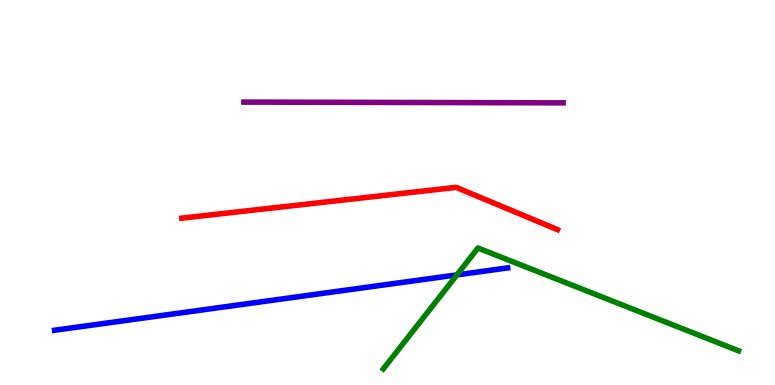[{'lines': ['blue', 'red'], 'intersections': []}, {'lines': ['green', 'red'], 'intersections': []}, {'lines': ['purple', 'red'], 'intersections': []}, {'lines': ['blue', 'green'], 'intersections': [{'x': 5.9, 'y': 2.86}]}, {'lines': ['blue', 'purple'], 'intersections': []}, {'lines': ['green', 'purple'], 'intersections': []}]